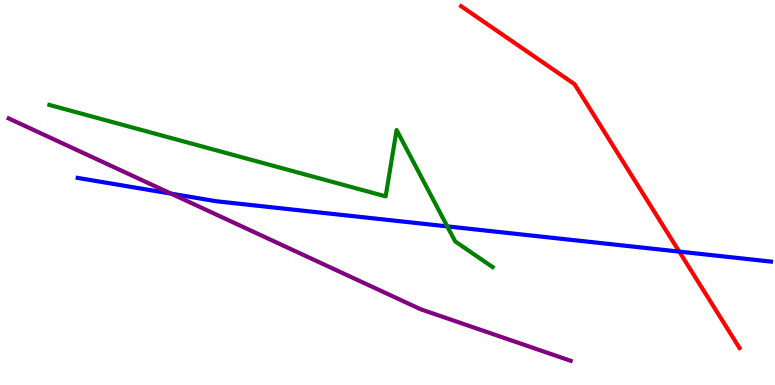[{'lines': ['blue', 'red'], 'intersections': [{'x': 8.76, 'y': 3.46}]}, {'lines': ['green', 'red'], 'intersections': []}, {'lines': ['purple', 'red'], 'intersections': []}, {'lines': ['blue', 'green'], 'intersections': [{'x': 5.77, 'y': 4.12}]}, {'lines': ['blue', 'purple'], 'intersections': [{'x': 2.21, 'y': 4.97}]}, {'lines': ['green', 'purple'], 'intersections': []}]